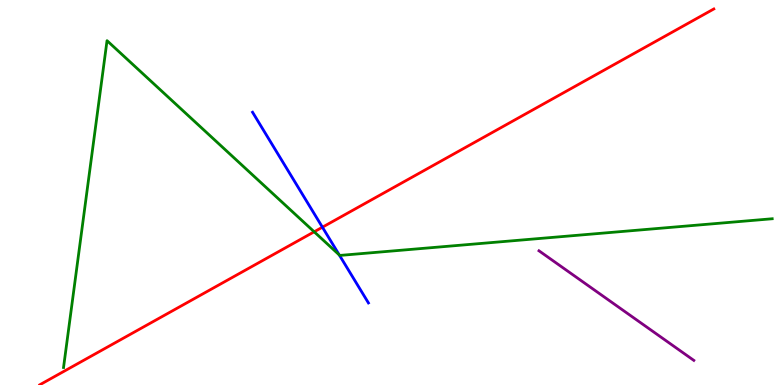[{'lines': ['blue', 'red'], 'intersections': [{'x': 4.16, 'y': 4.1}]}, {'lines': ['green', 'red'], 'intersections': [{'x': 4.05, 'y': 3.98}]}, {'lines': ['purple', 'red'], 'intersections': []}, {'lines': ['blue', 'green'], 'intersections': [{'x': 4.38, 'y': 3.38}]}, {'lines': ['blue', 'purple'], 'intersections': []}, {'lines': ['green', 'purple'], 'intersections': []}]